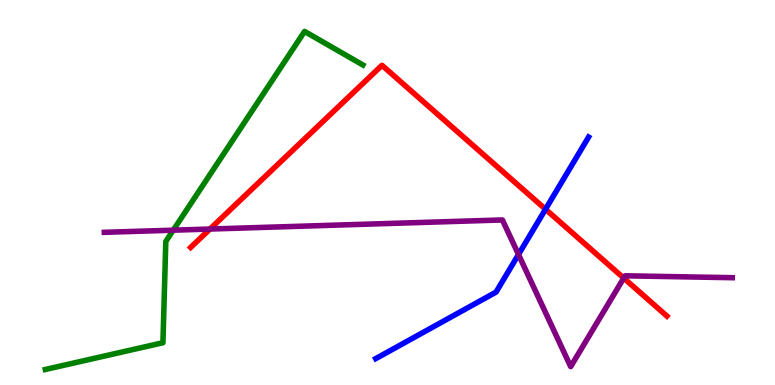[{'lines': ['blue', 'red'], 'intersections': [{'x': 7.04, 'y': 4.57}]}, {'lines': ['green', 'red'], 'intersections': []}, {'lines': ['purple', 'red'], 'intersections': [{'x': 2.71, 'y': 4.05}, {'x': 8.05, 'y': 2.78}]}, {'lines': ['blue', 'green'], 'intersections': []}, {'lines': ['blue', 'purple'], 'intersections': [{'x': 6.69, 'y': 3.39}]}, {'lines': ['green', 'purple'], 'intersections': [{'x': 2.24, 'y': 4.02}]}]